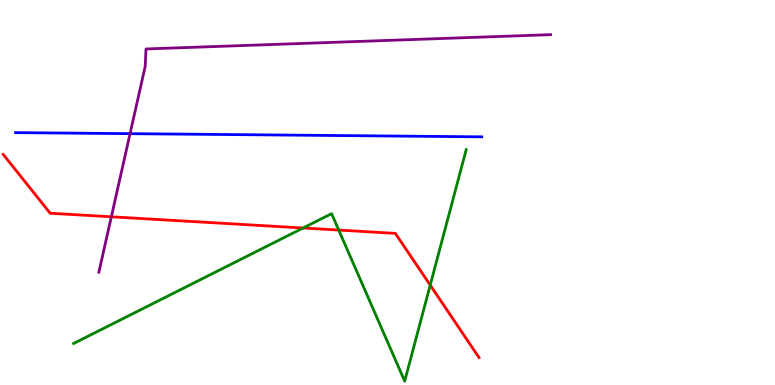[{'lines': ['blue', 'red'], 'intersections': []}, {'lines': ['green', 'red'], 'intersections': [{'x': 3.91, 'y': 4.08}, {'x': 4.37, 'y': 4.02}, {'x': 5.55, 'y': 2.59}]}, {'lines': ['purple', 'red'], 'intersections': [{'x': 1.44, 'y': 4.37}]}, {'lines': ['blue', 'green'], 'intersections': []}, {'lines': ['blue', 'purple'], 'intersections': [{'x': 1.68, 'y': 6.53}]}, {'lines': ['green', 'purple'], 'intersections': []}]